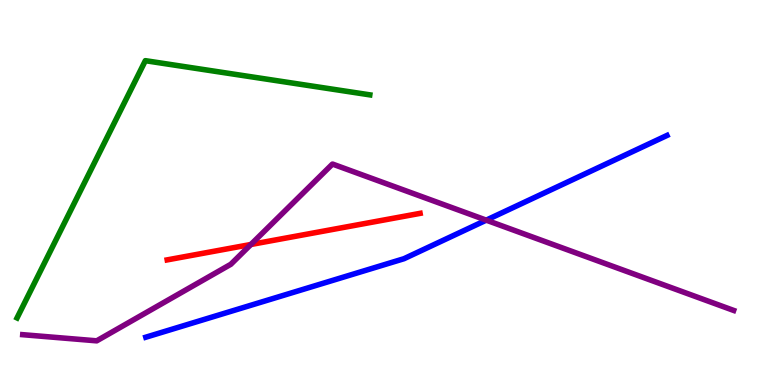[{'lines': ['blue', 'red'], 'intersections': []}, {'lines': ['green', 'red'], 'intersections': []}, {'lines': ['purple', 'red'], 'intersections': [{'x': 3.24, 'y': 3.65}]}, {'lines': ['blue', 'green'], 'intersections': []}, {'lines': ['blue', 'purple'], 'intersections': [{'x': 6.27, 'y': 4.28}]}, {'lines': ['green', 'purple'], 'intersections': []}]